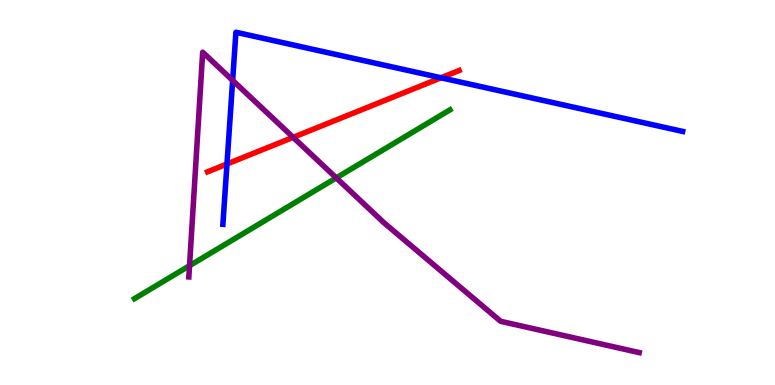[{'lines': ['blue', 'red'], 'intersections': [{'x': 2.93, 'y': 5.74}, {'x': 5.69, 'y': 7.98}]}, {'lines': ['green', 'red'], 'intersections': []}, {'lines': ['purple', 'red'], 'intersections': [{'x': 3.78, 'y': 6.43}]}, {'lines': ['blue', 'green'], 'intersections': []}, {'lines': ['blue', 'purple'], 'intersections': [{'x': 3.0, 'y': 7.91}]}, {'lines': ['green', 'purple'], 'intersections': [{'x': 2.45, 'y': 3.1}, {'x': 4.34, 'y': 5.38}]}]